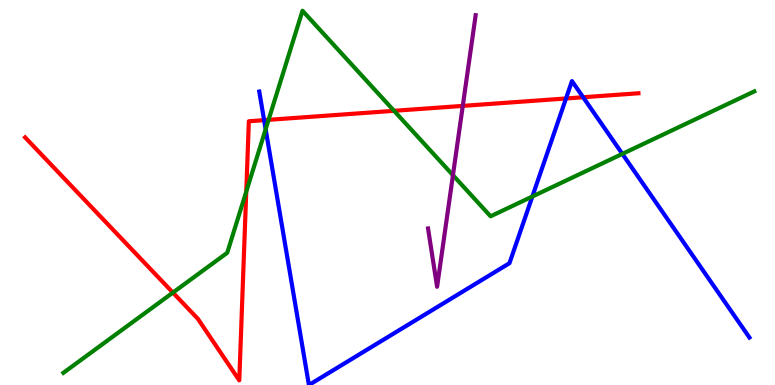[{'lines': ['blue', 'red'], 'intersections': [{'x': 3.41, 'y': 6.88}, {'x': 7.3, 'y': 7.44}, {'x': 7.52, 'y': 7.47}]}, {'lines': ['green', 'red'], 'intersections': [{'x': 2.23, 'y': 2.4}, {'x': 3.18, 'y': 5.02}, {'x': 3.47, 'y': 6.89}, {'x': 5.08, 'y': 7.12}]}, {'lines': ['purple', 'red'], 'intersections': [{'x': 5.97, 'y': 7.25}]}, {'lines': ['blue', 'green'], 'intersections': [{'x': 3.43, 'y': 6.64}, {'x': 6.87, 'y': 4.9}, {'x': 8.03, 'y': 6.0}]}, {'lines': ['blue', 'purple'], 'intersections': []}, {'lines': ['green', 'purple'], 'intersections': [{'x': 5.84, 'y': 5.45}]}]